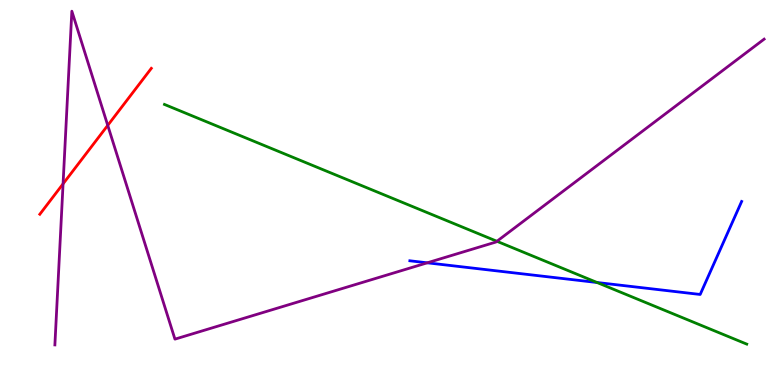[{'lines': ['blue', 'red'], 'intersections': []}, {'lines': ['green', 'red'], 'intersections': []}, {'lines': ['purple', 'red'], 'intersections': [{'x': 0.814, 'y': 5.23}, {'x': 1.39, 'y': 6.74}]}, {'lines': ['blue', 'green'], 'intersections': [{'x': 7.7, 'y': 2.66}]}, {'lines': ['blue', 'purple'], 'intersections': [{'x': 5.51, 'y': 3.17}]}, {'lines': ['green', 'purple'], 'intersections': [{'x': 6.41, 'y': 3.73}]}]